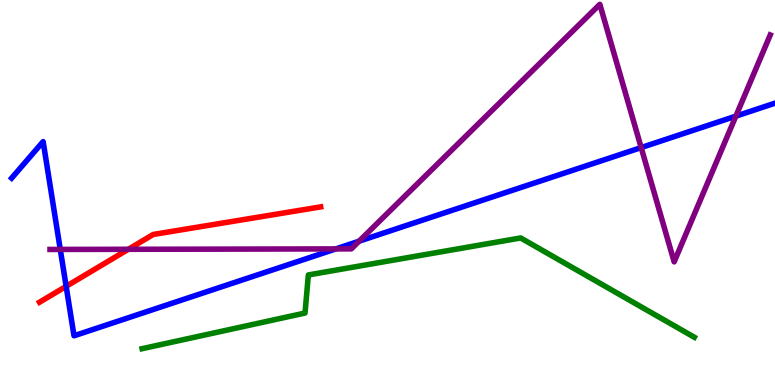[{'lines': ['blue', 'red'], 'intersections': [{'x': 0.854, 'y': 2.56}]}, {'lines': ['green', 'red'], 'intersections': []}, {'lines': ['purple', 'red'], 'intersections': [{'x': 1.66, 'y': 3.52}]}, {'lines': ['blue', 'green'], 'intersections': []}, {'lines': ['blue', 'purple'], 'intersections': [{'x': 0.778, 'y': 3.52}, {'x': 4.33, 'y': 3.53}, {'x': 4.63, 'y': 3.74}, {'x': 8.27, 'y': 6.17}, {'x': 9.49, 'y': 6.98}]}, {'lines': ['green', 'purple'], 'intersections': []}]